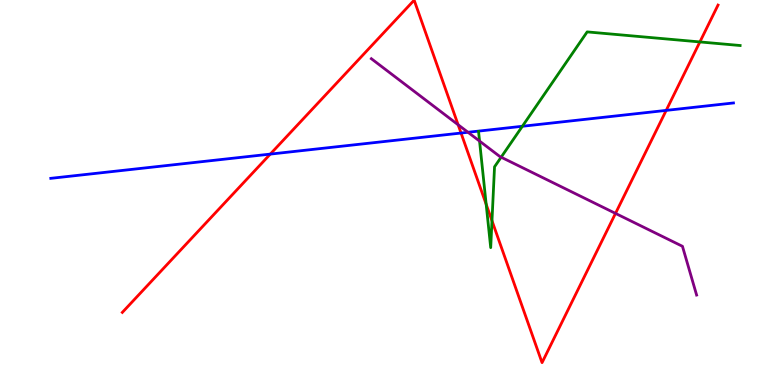[{'lines': ['blue', 'red'], 'intersections': [{'x': 3.49, 'y': 6.0}, {'x': 5.95, 'y': 6.54}, {'x': 8.6, 'y': 7.13}]}, {'lines': ['green', 'red'], 'intersections': [{'x': 6.27, 'y': 4.69}, {'x': 6.35, 'y': 4.27}, {'x': 9.03, 'y': 8.91}]}, {'lines': ['purple', 'red'], 'intersections': [{'x': 5.91, 'y': 6.76}, {'x': 7.94, 'y': 4.46}]}, {'lines': ['blue', 'green'], 'intersections': [{'x': 6.74, 'y': 6.72}]}, {'lines': ['blue', 'purple'], 'intersections': [{'x': 6.04, 'y': 6.56}]}, {'lines': ['green', 'purple'], 'intersections': [{'x': 6.19, 'y': 6.34}, {'x': 6.47, 'y': 5.92}]}]